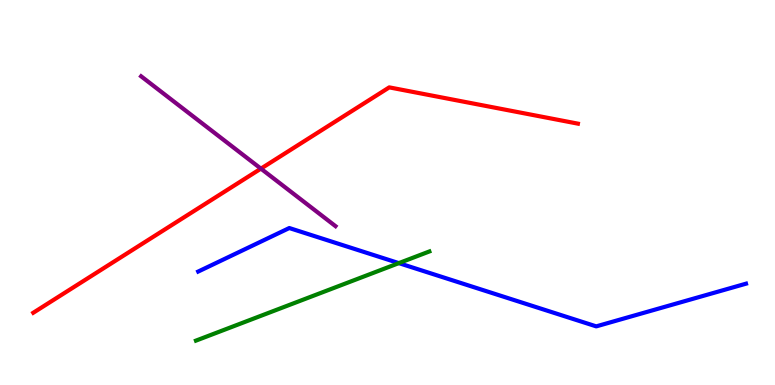[{'lines': ['blue', 'red'], 'intersections': []}, {'lines': ['green', 'red'], 'intersections': []}, {'lines': ['purple', 'red'], 'intersections': [{'x': 3.37, 'y': 5.62}]}, {'lines': ['blue', 'green'], 'intersections': [{'x': 5.15, 'y': 3.17}]}, {'lines': ['blue', 'purple'], 'intersections': []}, {'lines': ['green', 'purple'], 'intersections': []}]